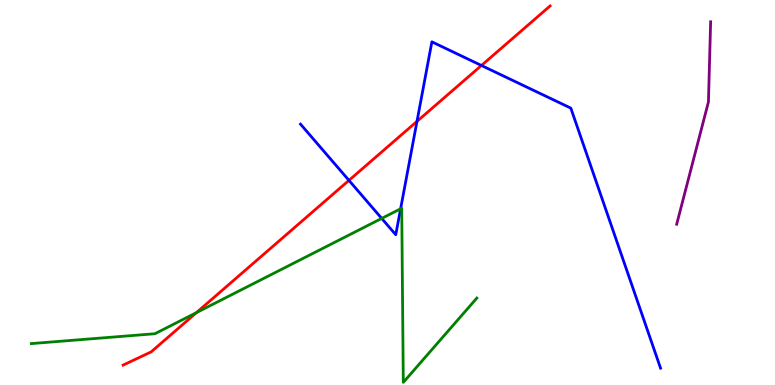[{'lines': ['blue', 'red'], 'intersections': [{'x': 4.5, 'y': 5.31}, {'x': 5.38, 'y': 6.85}, {'x': 6.21, 'y': 8.3}]}, {'lines': ['green', 'red'], 'intersections': [{'x': 2.53, 'y': 1.88}]}, {'lines': ['purple', 'red'], 'intersections': []}, {'lines': ['blue', 'green'], 'intersections': [{'x': 4.93, 'y': 4.33}, {'x': 5.17, 'y': 4.58}]}, {'lines': ['blue', 'purple'], 'intersections': []}, {'lines': ['green', 'purple'], 'intersections': []}]